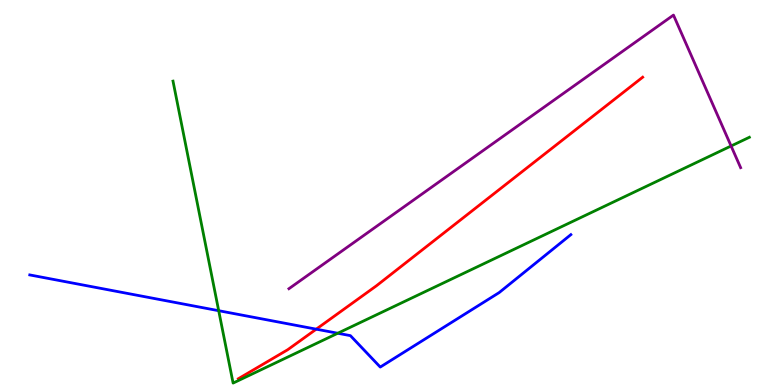[{'lines': ['blue', 'red'], 'intersections': [{'x': 4.08, 'y': 1.45}]}, {'lines': ['green', 'red'], 'intersections': []}, {'lines': ['purple', 'red'], 'intersections': []}, {'lines': ['blue', 'green'], 'intersections': [{'x': 2.82, 'y': 1.93}, {'x': 4.36, 'y': 1.34}]}, {'lines': ['blue', 'purple'], 'intersections': []}, {'lines': ['green', 'purple'], 'intersections': [{'x': 9.43, 'y': 6.21}]}]